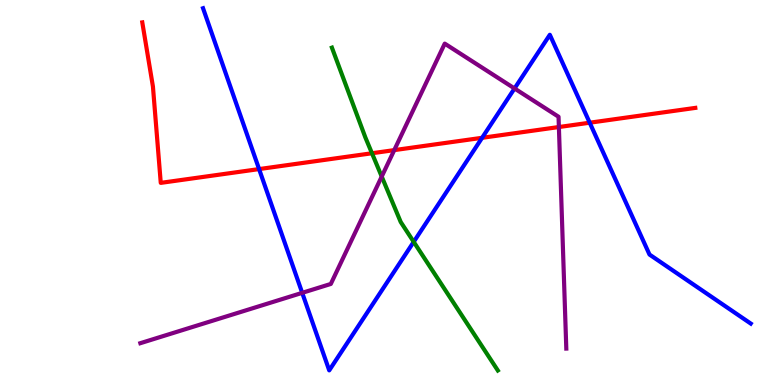[{'lines': ['blue', 'red'], 'intersections': [{'x': 3.34, 'y': 5.61}, {'x': 6.22, 'y': 6.42}, {'x': 7.61, 'y': 6.81}]}, {'lines': ['green', 'red'], 'intersections': [{'x': 4.8, 'y': 6.02}]}, {'lines': ['purple', 'red'], 'intersections': [{'x': 5.09, 'y': 6.1}, {'x': 7.21, 'y': 6.7}]}, {'lines': ['blue', 'green'], 'intersections': [{'x': 5.34, 'y': 3.72}]}, {'lines': ['blue', 'purple'], 'intersections': [{'x': 3.9, 'y': 2.39}, {'x': 6.64, 'y': 7.7}]}, {'lines': ['green', 'purple'], 'intersections': [{'x': 4.93, 'y': 5.41}]}]